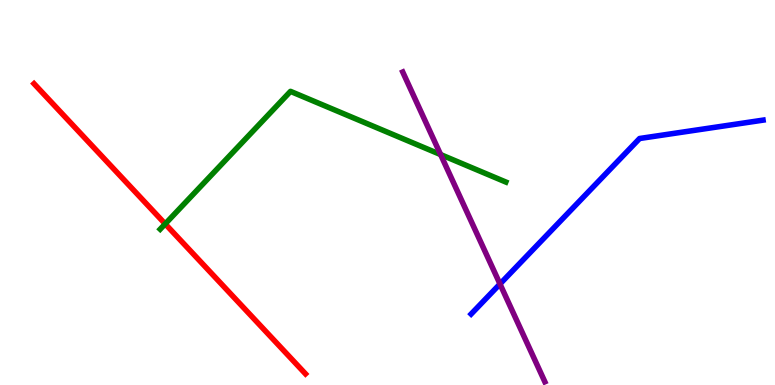[{'lines': ['blue', 'red'], 'intersections': []}, {'lines': ['green', 'red'], 'intersections': [{'x': 2.13, 'y': 4.18}]}, {'lines': ['purple', 'red'], 'intersections': []}, {'lines': ['blue', 'green'], 'intersections': []}, {'lines': ['blue', 'purple'], 'intersections': [{'x': 6.45, 'y': 2.62}]}, {'lines': ['green', 'purple'], 'intersections': [{'x': 5.69, 'y': 5.99}]}]